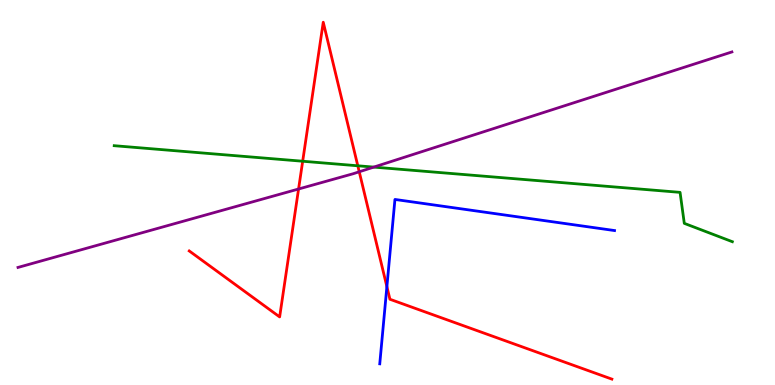[{'lines': ['blue', 'red'], 'intersections': [{'x': 4.99, 'y': 2.55}]}, {'lines': ['green', 'red'], 'intersections': [{'x': 3.91, 'y': 5.81}, {'x': 4.62, 'y': 5.69}]}, {'lines': ['purple', 'red'], 'intersections': [{'x': 3.85, 'y': 5.09}, {'x': 4.64, 'y': 5.54}]}, {'lines': ['blue', 'green'], 'intersections': []}, {'lines': ['blue', 'purple'], 'intersections': []}, {'lines': ['green', 'purple'], 'intersections': [{'x': 4.82, 'y': 5.66}]}]